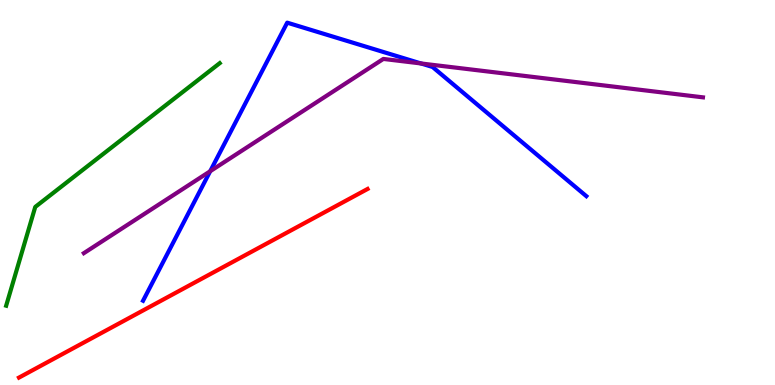[{'lines': ['blue', 'red'], 'intersections': []}, {'lines': ['green', 'red'], 'intersections': []}, {'lines': ['purple', 'red'], 'intersections': []}, {'lines': ['blue', 'green'], 'intersections': []}, {'lines': ['blue', 'purple'], 'intersections': [{'x': 2.71, 'y': 5.55}, {'x': 5.43, 'y': 8.35}]}, {'lines': ['green', 'purple'], 'intersections': []}]